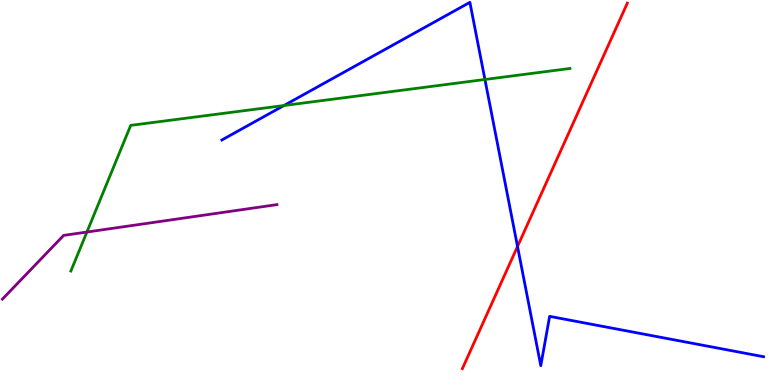[{'lines': ['blue', 'red'], 'intersections': [{'x': 6.68, 'y': 3.6}]}, {'lines': ['green', 'red'], 'intersections': []}, {'lines': ['purple', 'red'], 'intersections': []}, {'lines': ['blue', 'green'], 'intersections': [{'x': 3.66, 'y': 7.26}, {'x': 6.26, 'y': 7.94}]}, {'lines': ['blue', 'purple'], 'intersections': []}, {'lines': ['green', 'purple'], 'intersections': [{'x': 1.12, 'y': 3.97}]}]